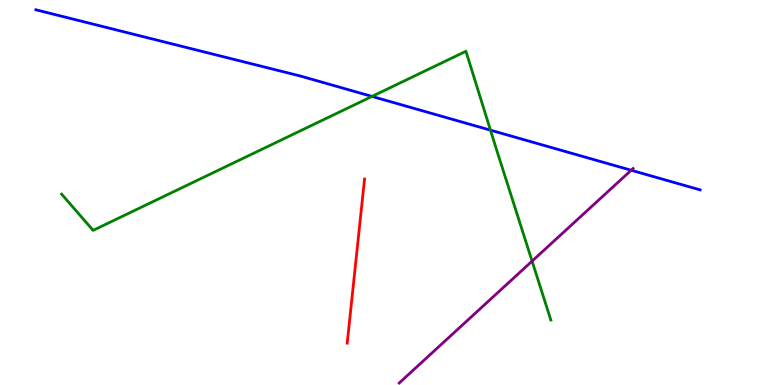[{'lines': ['blue', 'red'], 'intersections': []}, {'lines': ['green', 'red'], 'intersections': []}, {'lines': ['purple', 'red'], 'intersections': []}, {'lines': ['blue', 'green'], 'intersections': [{'x': 4.8, 'y': 7.5}, {'x': 6.33, 'y': 6.62}]}, {'lines': ['blue', 'purple'], 'intersections': [{'x': 8.14, 'y': 5.58}]}, {'lines': ['green', 'purple'], 'intersections': [{'x': 6.87, 'y': 3.22}]}]